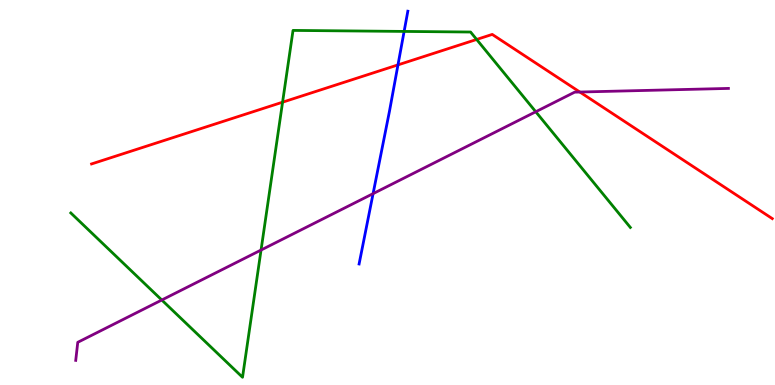[{'lines': ['blue', 'red'], 'intersections': [{'x': 5.14, 'y': 8.31}]}, {'lines': ['green', 'red'], 'intersections': [{'x': 3.65, 'y': 7.35}, {'x': 6.15, 'y': 8.98}]}, {'lines': ['purple', 'red'], 'intersections': [{'x': 7.48, 'y': 7.61}]}, {'lines': ['blue', 'green'], 'intersections': [{'x': 5.21, 'y': 9.18}]}, {'lines': ['blue', 'purple'], 'intersections': [{'x': 4.81, 'y': 4.97}]}, {'lines': ['green', 'purple'], 'intersections': [{'x': 2.09, 'y': 2.21}, {'x': 3.37, 'y': 3.51}, {'x': 6.91, 'y': 7.1}]}]